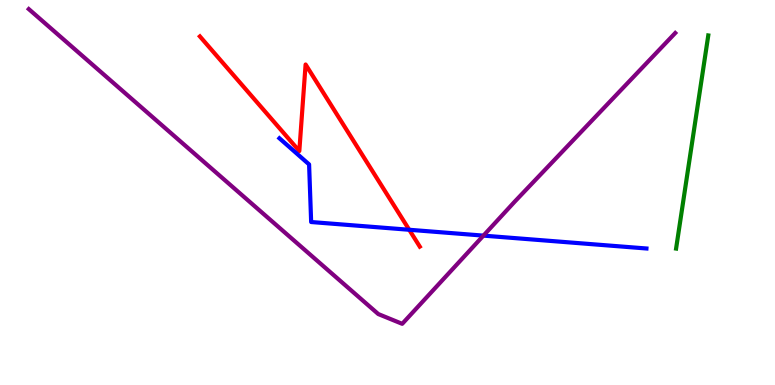[{'lines': ['blue', 'red'], 'intersections': [{'x': 5.28, 'y': 4.03}]}, {'lines': ['green', 'red'], 'intersections': []}, {'lines': ['purple', 'red'], 'intersections': []}, {'lines': ['blue', 'green'], 'intersections': []}, {'lines': ['blue', 'purple'], 'intersections': [{'x': 6.24, 'y': 3.88}]}, {'lines': ['green', 'purple'], 'intersections': []}]